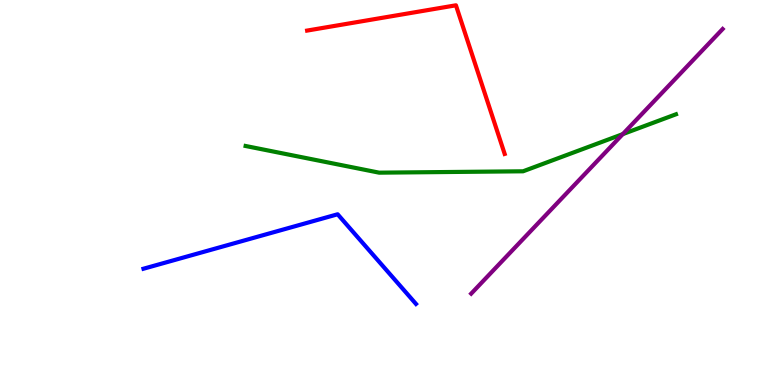[{'lines': ['blue', 'red'], 'intersections': []}, {'lines': ['green', 'red'], 'intersections': []}, {'lines': ['purple', 'red'], 'intersections': []}, {'lines': ['blue', 'green'], 'intersections': []}, {'lines': ['blue', 'purple'], 'intersections': []}, {'lines': ['green', 'purple'], 'intersections': [{'x': 8.04, 'y': 6.52}]}]